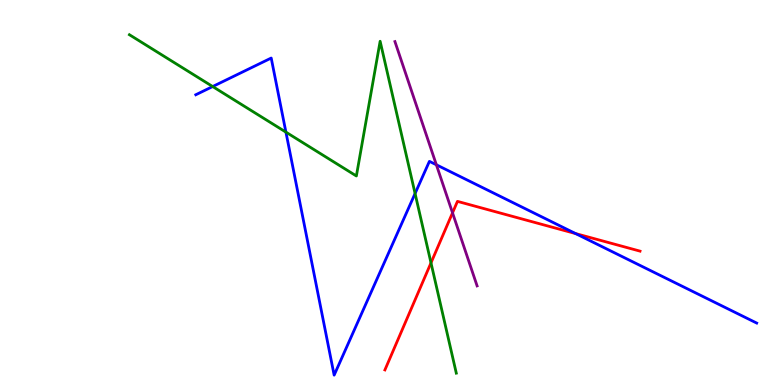[{'lines': ['blue', 'red'], 'intersections': [{'x': 7.43, 'y': 3.93}]}, {'lines': ['green', 'red'], 'intersections': [{'x': 5.56, 'y': 3.17}]}, {'lines': ['purple', 'red'], 'intersections': [{'x': 5.84, 'y': 4.47}]}, {'lines': ['blue', 'green'], 'intersections': [{'x': 2.74, 'y': 7.75}, {'x': 3.69, 'y': 6.57}, {'x': 5.36, 'y': 4.97}]}, {'lines': ['blue', 'purple'], 'intersections': [{'x': 5.63, 'y': 5.72}]}, {'lines': ['green', 'purple'], 'intersections': []}]